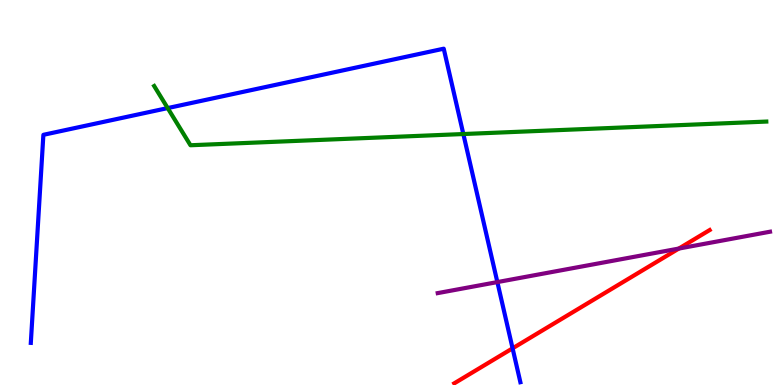[{'lines': ['blue', 'red'], 'intersections': [{'x': 6.61, 'y': 0.952}]}, {'lines': ['green', 'red'], 'intersections': []}, {'lines': ['purple', 'red'], 'intersections': [{'x': 8.76, 'y': 3.54}]}, {'lines': ['blue', 'green'], 'intersections': [{'x': 2.16, 'y': 7.19}, {'x': 5.98, 'y': 6.52}]}, {'lines': ['blue', 'purple'], 'intersections': [{'x': 6.42, 'y': 2.67}]}, {'lines': ['green', 'purple'], 'intersections': []}]